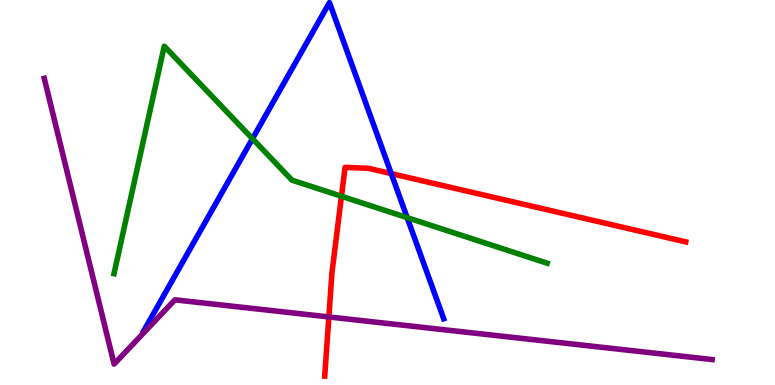[{'lines': ['blue', 'red'], 'intersections': [{'x': 5.05, 'y': 5.49}]}, {'lines': ['green', 'red'], 'intersections': [{'x': 4.41, 'y': 4.9}]}, {'lines': ['purple', 'red'], 'intersections': [{'x': 4.24, 'y': 1.77}]}, {'lines': ['blue', 'green'], 'intersections': [{'x': 3.26, 'y': 6.4}, {'x': 5.25, 'y': 4.35}]}, {'lines': ['blue', 'purple'], 'intersections': []}, {'lines': ['green', 'purple'], 'intersections': []}]